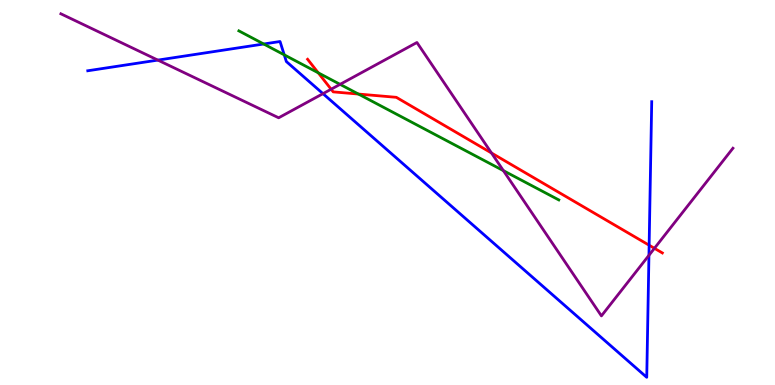[{'lines': ['blue', 'red'], 'intersections': [{'x': 8.38, 'y': 3.63}]}, {'lines': ['green', 'red'], 'intersections': [{'x': 4.11, 'y': 8.11}, {'x': 4.62, 'y': 7.56}]}, {'lines': ['purple', 'red'], 'intersections': [{'x': 4.27, 'y': 7.68}, {'x': 6.34, 'y': 6.03}, {'x': 8.44, 'y': 3.55}]}, {'lines': ['blue', 'green'], 'intersections': [{'x': 3.4, 'y': 8.86}, {'x': 3.67, 'y': 8.58}]}, {'lines': ['blue', 'purple'], 'intersections': [{'x': 2.04, 'y': 8.44}, {'x': 4.17, 'y': 7.57}, {'x': 8.37, 'y': 3.37}]}, {'lines': ['green', 'purple'], 'intersections': [{'x': 4.39, 'y': 7.81}, {'x': 6.5, 'y': 5.57}]}]